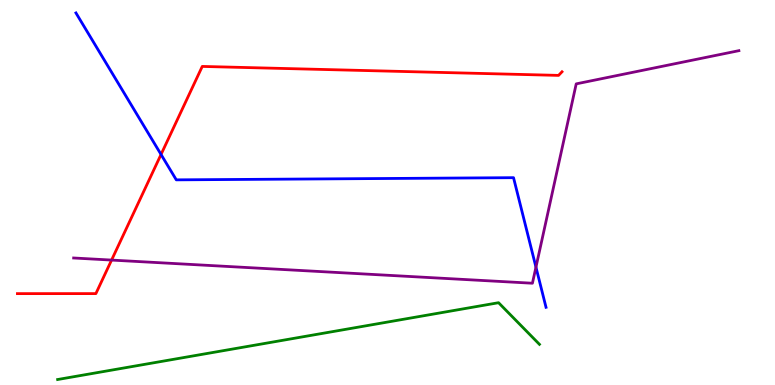[{'lines': ['blue', 'red'], 'intersections': [{'x': 2.08, 'y': 5.99}]}, {'lines': ['green', 'red'], 'intersections': []}, {'lines': ['purple', 'red'], 'intersections': [{'x': 1.44, 'y': 3.24}]}, {'lines': ['blue', 'green'], 'intersections': []}, {'lines': ['blue', 'purple'], 'intersections': [{'x': 6.92, 'y': 3.06}]}, {'lines': ['green', 'purple'], 'intersections': []}]